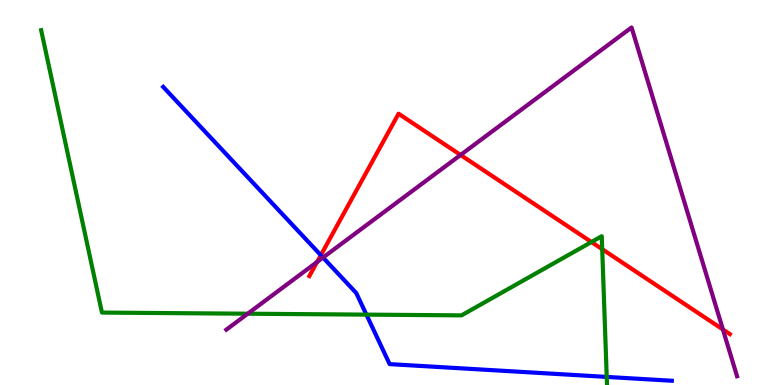[{'lines': ['blue', 'red'], 'intersections': [{'x': 4.14, 'y': 3.37}]}, {'lines': ['green', 'red'], 'intersections': [{'x': 7.63, 'y': 3.71}, {'x': 7.77, 'y': 3.53}]}, {'lines': ['purple', 'red'], 'intersections': [{'x': 4.09, 'y': 3.2}, {'x': 5.94, 'y': 5.97}, {'x': 9.33, 'y': 1.44}]}, {'lines': ['blue', 'green'], 'intersections': [{'x': 4.73, 'y': 1.83}, {'x': 7.83, 'y': 0.21}]}, {'lines': ['blue', 'purple'], 'intersections': [{'x': 4.17, 'y': 3.31}]}, {'lines': ['green', 'purple'], 'intersections': [{'x': 3.2, 'y': 1.85}]}]